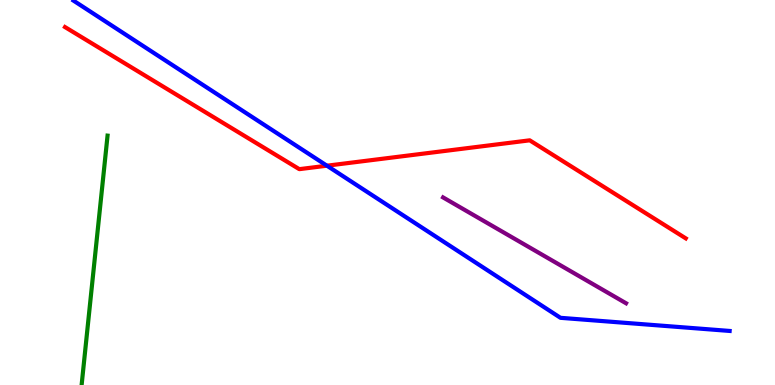[{'lines': ['blue', 'red'], 'intersections': [{'x': 4.22, 'y': 5.7}]}, {'lines': ['green', 'red'], 'intersections': []}, {'lines': ['purple', 'red'], 'intersections': []}, {'lines': ['blue', 'green'], 'intersections': []}, {'lines': ['blue', 'purple'], 'intersections': []}, {'lines': ['green', 'purple'], 'intersections': []}]